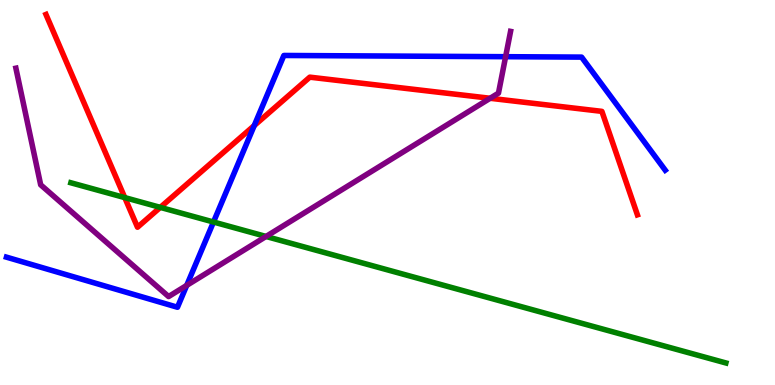[{'lines': ['blue', 'red'], 'intersections': [{'x': 3.28, 'y': 6.74}]}, {'lines': ['green', 'red'], 'intersections': [{'x': 1.61, 'y': 4.87}, {'x': 2.07, 'y': 4.61}]}, {'lines': ['purple', 'red'], 'intersections': [{'x': 6.32, 'y': 7.45}]}, {'lines': ['blue', 'green'], 'intersections': [{'x': 2.75, 'y': 4.23}]}, {'lines': ['blue', 'purple'], 'intersections': [{'x': 2.41, 'y': 2.59}, {'x': 6.52, 'y': 8.53}]}, {'lines': ['green', 'purple'], 'intersections': [{'x': 3.43, 'y': 3.86}]}]